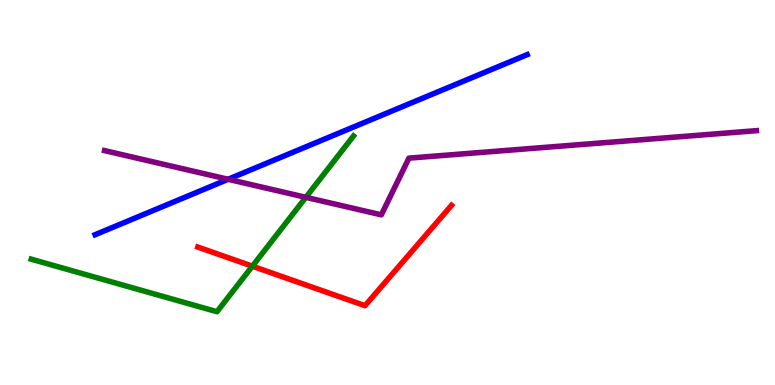[{'lines': ['blue', 'red'], 'intersections': []}, {'lines': ['green', 'red'], 'intersections': [{'x': 3.26, 'y': 3.09}]}, {'lines': ['purple', 'red'], 'intersections': []}, {'lines': ['blue', 'green'], 'intersections': []}, {'lines': ['blue', 'purple'], 'intersections': [{'x': 2.94, 'y': 5.34}]}, {'lines': ['green', 'purple'], 'intersections': [{'x': 3.95, 'y': 4.87}]}]